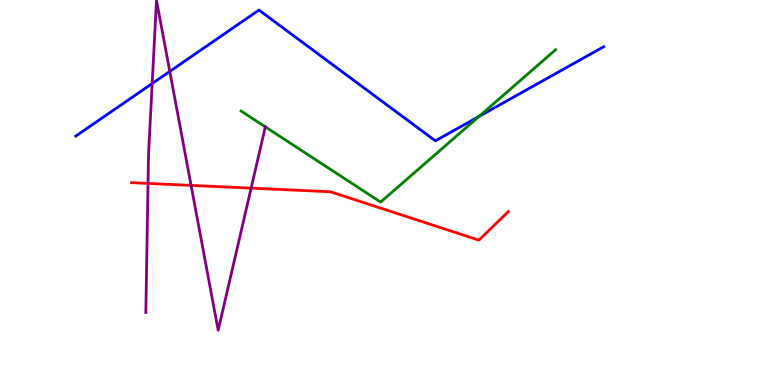[{'lines': ['blue', 'red'], 'intersections': []}, {'lines': ['green', 'red'], 'intersections': []}, {'lines': ['purple', 'red'], 'intersections': [{'x': 1.91, 'y': 5.24}, {'x': 2.47, 'y': 5.18}, {'x': 3.24, 'y': 5.11}]}, {'lines': ['blue', 'green'], 'intersections': [{'x': 6.18, 'y': 6.97}]}, {'lines': ['blue', 'purple'], 'intersections': [{'x': 1.96, 'y': 7.83}, {'x': 2.19, 'y': 8.14}]}, {'lines': ['green', 'purple'], 'intersections': [{'x': 3.42, 'y': 6.7}]}]